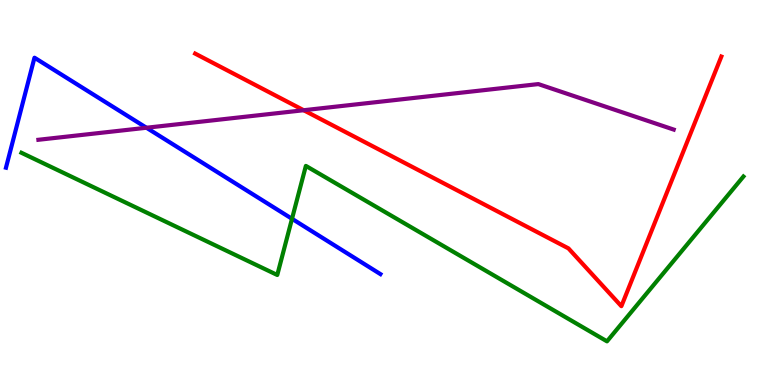[{'lines': ['blue', 'red'], 'intersections': []}, {'lines': ['green', 'red'], 'intersections': []}, {'lines': ['purple', 'red'], 'intersections': [{'x': 3.92, 'y': 7.14}]}, {'lines': ['blue', 'green'], 'intersections': [{'x': 3.77, 'y': 4.32}]}, {'lines': ['blue', 'purple'], 'intersections': [{'x': 1.89, 'y': 6.68}]}, {'lines': ['green', 'purple'], 'intersections': []}]